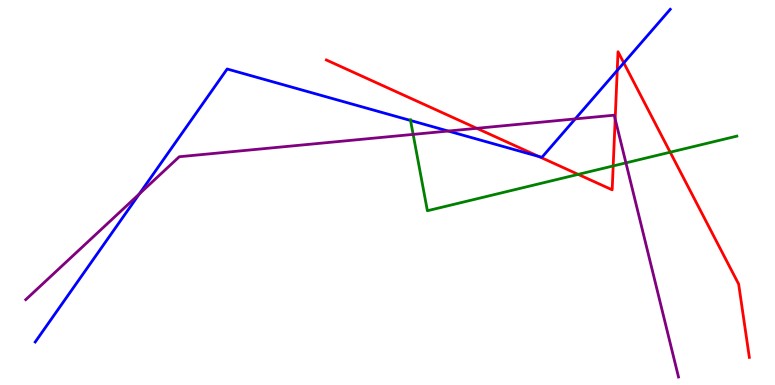[{'lines': ['blue', 'red'], 'intersections': [{'x': 6.95, 'y': 5.94}, {'x': 7.96, 'y': 8.17}, {'x': 8.05, 'y': 8.37}]}, {'lines': ['green', 'red'], 'intersections': [{'x': 7.46, 'y': 5.47}, {'x': 7.91, 'y': 5.69}, {'x': 8.65, 'y': 6.05}]}, {'lines': ['purple', 'red'], 'intersections': [{'x': 6.15, 'y': 6.67}, {'x': 7.94, 'y': 6.91}]}, {'lines': ['blue', 'green'], 'intersections': [{'x': 5.3, 'y': 6.87}]}, {'lines': ['blue', 'purple'], 'intersections': [{'x': 1.8, 'y': 4.96}, {'x': 5.78, 'y': 6.6}, {'x': 7.42, 'y': 6.91}]}, {'lines': ['green', 'purple'], 'intersections': [{'x': 5.33, 'y': 6.51}, {'x': 8.08, 'y': 5.77}]}]